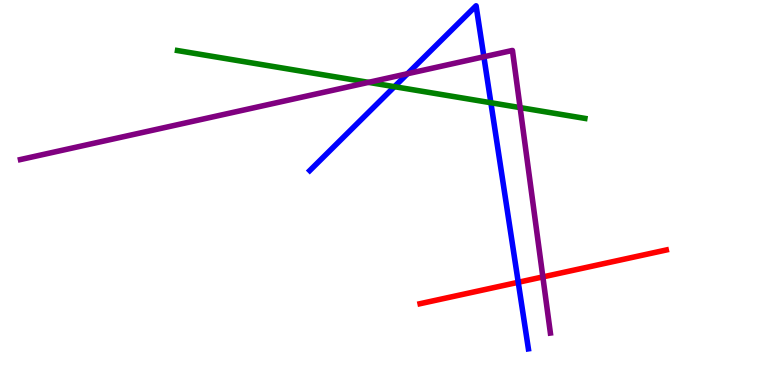[{'lines': ['blue', 'red'], 'intersections': [{'x': 6.69, 'y': 2.67}]}, {'lines': ['green', 'red'], 'intersections': []}, {'lines': ['purple', 'red'], 'intersections': [{'x': 7.0, 'y': 2.81}]}, {'lines': ['blue', 'green'], 'intersections': [{'x': 5.09, 'y': 7.75}, {'x': 6.33, 'y': 7.33}]}, {'lines': ['blue', 'purple'], 'intersections': [{'x': 5.26, 'y': 8.09}, {'x': 6.24, 'y': 8.53}]}, {'lines': ['green', 'purple'], 'intersections': [{'x': 4.76, 'y': 7.86}, {'x': 6.71, 'y': 7.21}]}]